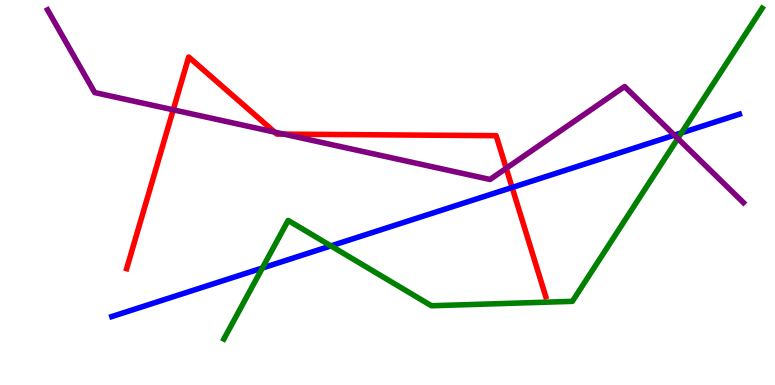[{'lines': ['blue', 'red'], 'intersections': [{'x': 6.61, 'y': 5.13}]}, {'lines': ['green', 'red'], 'intersections': []}, {'lines': ['purple', 'red'], 'intersections': [{'x': 2.24, 'y': 7.15}, {'x': 3.54, 'y': 6.57}, {'x': 3.66, 'y': 6.52}, {'x': 6.53, 'y': 5.63}]}, {'lines': ['blue', 'green'], 'intersections': [{'x': 3.39, 'y': 3.04}, {'x': 4.27, 'y': 3.61}, {'x': 8.79, 'y': 6.55}]}, {'lines': ['blue', 'purple'], 'intersections': [{'x': 8.7, 'y': 6.49}]}, {'lines': ['green', 'purple'], 'intersections': [{'x': 8.75, 'y': 6.4}]}]